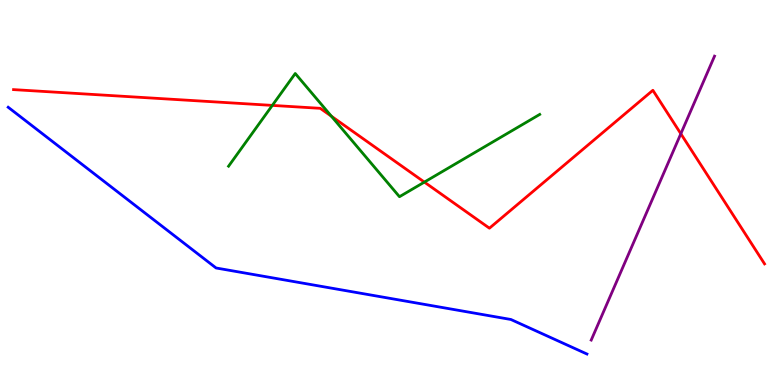[{'lines': ['blue', 'red'], 'intersections': []}, {'lines': ['green', 'red'], 'intersections': [{'x': 3.51, 'y': 7.26}, {'x': 4.28, 'y': 6.98}, {'x': 5.48, 'y': 5.27}]}, {'lines': ['purple', 'red'], 'intersections': [{'x': 8.78, 'y': 6.53}]}, {'lines': ['blue', 'green'], 'intersections': []}, {'lines': ['blue', 'purple'], 'intersections': []}, {'lines': ['green', 'purple'], 'intersections': []}]